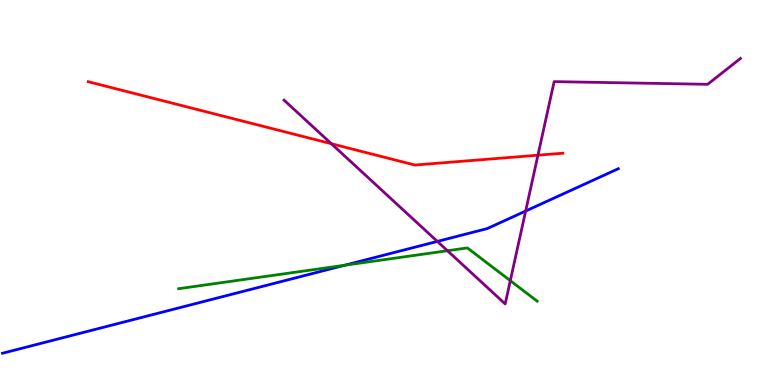[{'lines': ['blue', 'red'], 'intersections': []}, {'lines': ['green', 'red'], 'intersections': []}, {'lines': ['purple', 'red'], 'intersections': [{'x': 4.28, 'y': 6.27}, {'x': 6.94, 'y': 5.97}]}, {'lines': ['blue', 'green'], 'intersections': [{'x': 4.45, 'y': 3.11}]}, {'lines': ['blue', 'purple'], 'intersections': [{'x': 5.64, 'y': 3.73}, {'x': 6.78, 'y': 4.52}]}, {'lines': ['green', 'purple'], 'intersections': [{'x': 5.77, 'y': 3.49}, {'x': 6.58, 'y': 2.71}]}]